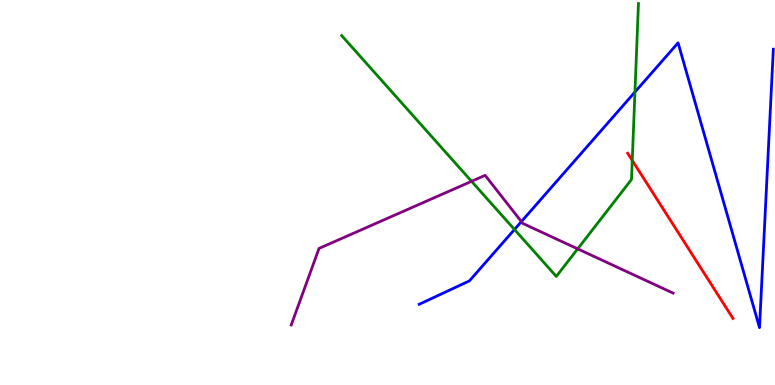[{'lines': ['blue', 'red'], 'intersections': []}, {'lines': ['green', 'red'], 'intersections': [{'x': 8.16, 'y': 5.83}]}, {'lines': ['purple', 'red'], 'intersections': []}, {'lines': ['blue', 'green'], 'intersections': [{'x': 6.64, 'y': 4.04}, {'x': 8.19, 'y': 7.61}]}, {'lines': ['blue', 'purple'], 'intersections': [{'x': 6.73, 'y': 4.24}]}, {'lines': ['green', 'purple'], 'intersections': [{'x': 6.08, 'y': 5.29}, {'x': 7.45, 'y': 3.54}]}]